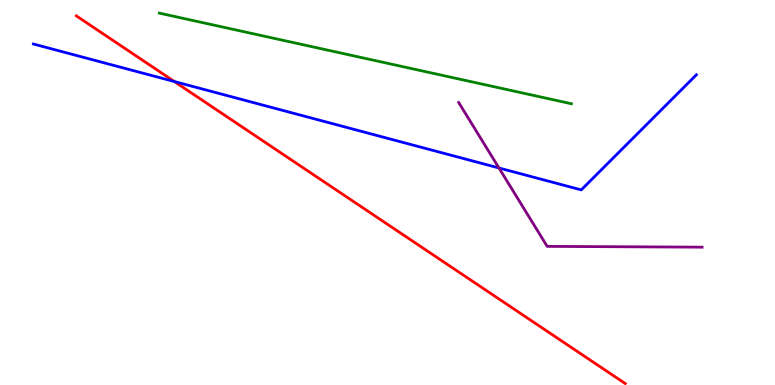[{'lines': ['blue', 'red'], 'intersections': [{'x': 2.25, 'y': 7.88}]}, {'lines': ['green', 'red'], 'intersections': []}, {'lines': ['purple', 'red'], 'intersections': []}, {'lines': ['blue', 'green'], 'intersections': []}, {'lines': ['blue', 'purple'], 'intersections': [{'x': 6.44, 'y': 5.64}]}, {'lines': ['green', 'purple'], 'intersections': []}]